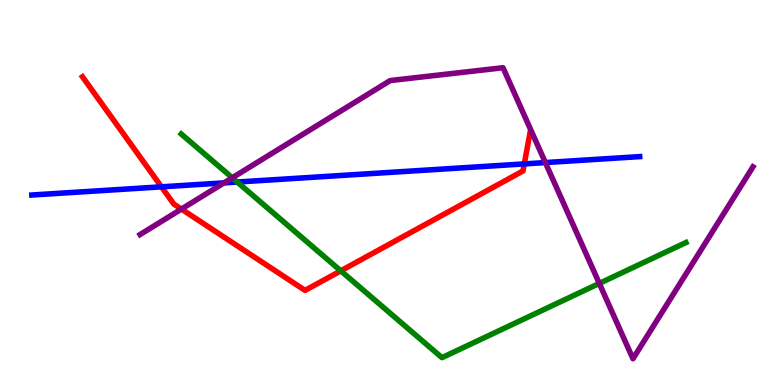[{'lines': ['blue', 'red'], 'intersections': [{'x': 2.08, 'y': 5.15}, {'x': 6.77, 'y': 5.74}]}, {'lines': ['green', 'red'], 'intersections': [{'x': 4.4, 'y': 2.97}]}, {'lines': ['purple', 'red'], 'intersections': [{'x': 2.34, 'y': 4.57}]}, {'lines': ['blue', 'green'], 'intersections': [{'x': 3.06, 'y': 5.27}]}, {'lines': ['blue', 'purple'], 'intersections': [{'x': 2.89, 'y': 5.25}, {'x': 7.04, 'y': 5.78}]}, {'lines': ['green', 'purple'], 'intersections': [{'x': 3.0, 'y': 5.38}, {'x': 7.73, 'y': 2.64}]}]